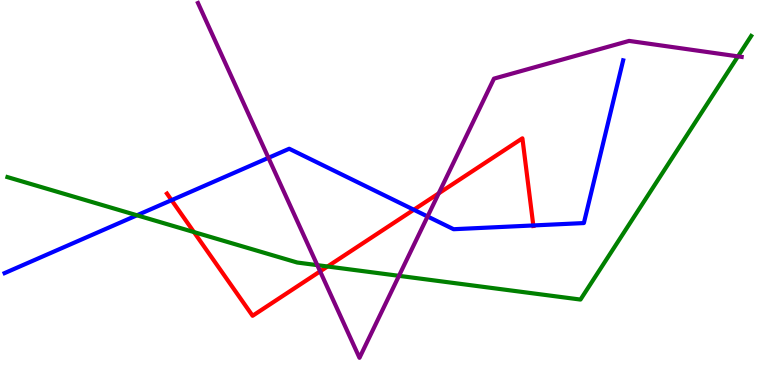[{'lines': ['blue', 'red'], 'intersections': [{'x': 2.21, 'y': 4.8}, {'x': 5.34, 'y': 4.55}, {'x': 6.88, 'y': 4.14}]}, {'lines': ['green', 'red'], 'intersections': [{'x': 2.5, 'y': 3.97}, {'x': 4.23, 'y': 3.08}]}, {'lines': ['purple', 'red'], 'intersections': [{'x': 4.13, 'y': 2.95}, {'x': 5.66, 'y': 4.98}]}, {'lines': ['blue', 'green'], 'intersections': [{'x': 1.77, 'y': 4.41}]}, {'lines': ['blue', 'purple'], 'intersections': [{'x': 3.46, 'y': 5.9}, {'x': 5.52, 'y': 4.38}]}, {'lines': ['green', 'purple'], 'intersections': [{'x': 4.09, 'y': 3.11}, {'x': 5.15, 'y': 2.84}, {'x': 9.52, 'y': 8.54}]}]